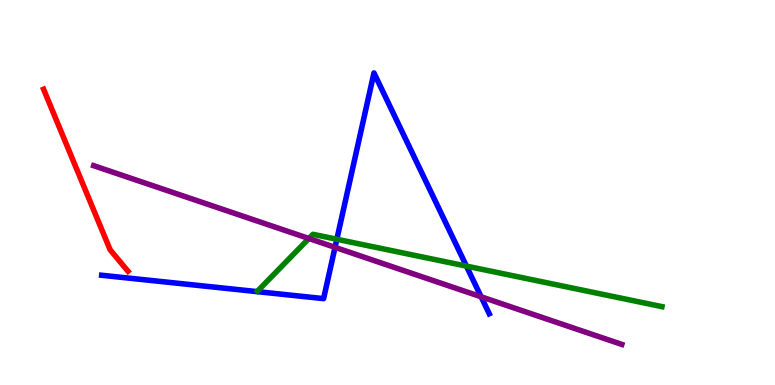[{'lines': ['blue', 'red'], 'intersections': []}, {'lines': ['green', 'red'], 'intersections': []}, {'lines': ['purple', 'red'], 'intersections': []}, {'lines': ['blue', 'green'], 'intersections': [{'x': 4.35, 'y': 3.79}, {'x': 6.02, 'y': 3.09}]}, {'lines': ['blue', 'purple'], 'intersections': [{'x': 4.32, 'y': 3.58}, {'x': 6.21, 'y': 2.29}]}, {'lines': ['green', 'purple'], 'intersections': [{'x': 3.99, 'y': 3.81}]}]